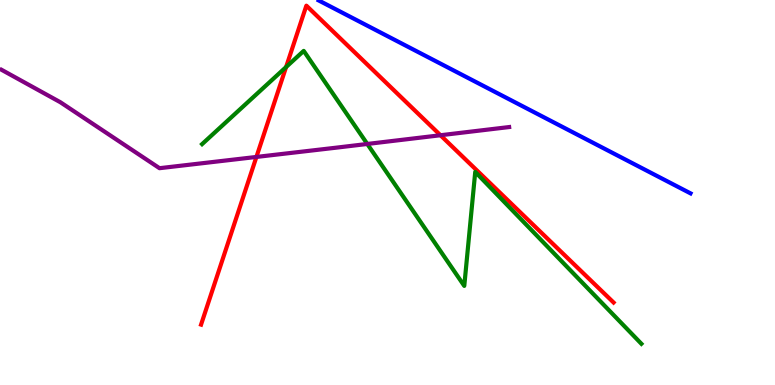[{'lines': ['blue', 'red'], 'intersections': []}, {'lines': ['green', 'red'], 'intersections': [{'x': 3.69, 'y': 8.26}]}, {'lines': ['purple', 'red'], 'intersections': [{'x': 3.31, 'y': 5.92}, {'x': 5.68, 'y': 6.49}]}, {'lines': ['blue', 'green'], 'intersections': []}, {'lines': ['blue', 'purple'], 'intersections': []}, {'lines': ['green', 'purple'], 'intersections': [{'x': 4.74, 'y': 6.26}]}]